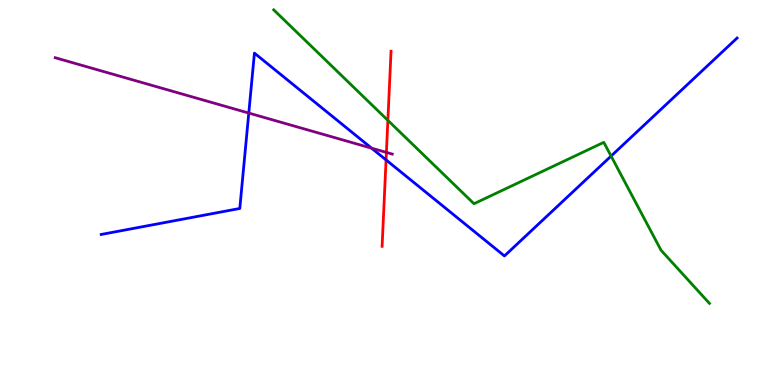[{'lines': ['blue', 'red'], 'intersections': [{'x': 4.98, 'y': 5.85}]}, {'lines': ['green', 'red'], 'intersections': [{'x': 5.0, 'y': 6.87}]}, {'lines': ['purple', 'red'], 'intersections': [{'x': 4.99, 'y': 6.04}]}, {'lines': ['blue', 'green'], 'intersections': [{'x': 7.88, 'y': 5.95}]}, {'lines': ['blue', 'purple'], 'intersections': [{'x': 3.21, 'y': 7.06}, {'x': 4.79, 'y': 6.15}]}, {'lines': ['green', 'purple'], 'intersections': []}]